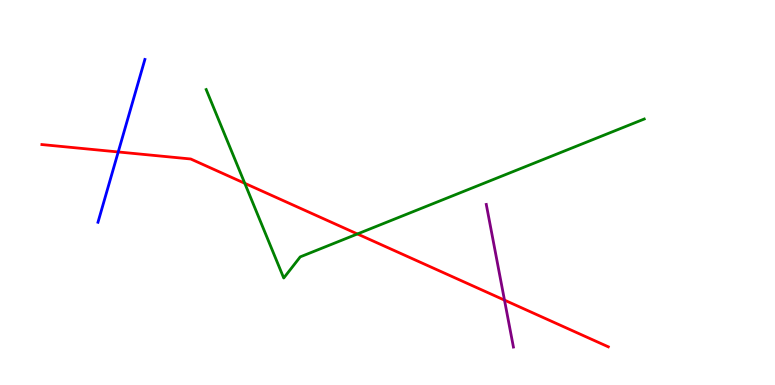[{'lines': ['blue', 'red'], 'intersections': [{'x': 1.53, 'y': 6.05}]}, {'lines': ['green', 'red'], 'intersections': [{'x': 3.16, 'y': 5.24}, {'x': 4.61, 'y': 3.92}]}, {'lines': ['purple', 'red'], 'intersections': [{'x': 6.51, 'y': 2.2}]}, {'lines': ['blue', 'green'], 'intersections': []}, {'lines': ['blue', 'purple'], 'intersections': []}, {'lines': ['green', 'purple'], 'intersections': []}]